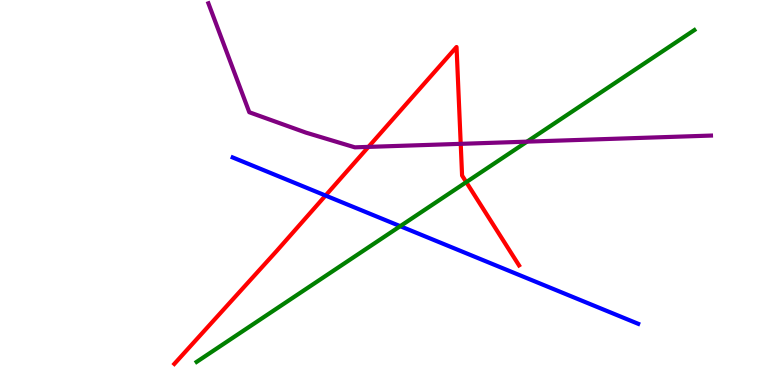[{'lines': ['blue', 'red'], 'intersections': [{'x': 4.2, 'y': 4.92}]}, {'lines': ['green', 'red'], 'intersections': [{'x': 6.02, 'y': 5.27}]}, {'lines': ['purple', 'red'], 'intersections': [{'x': 4.75, 'y': 6.18}, {'x': 5.94, 'y': 6.26}]}, {'lines': ['blue', 'green'], 'intersections': [{'x': 5.16, 'y': 4.13}]}, {'lines': ['blue', 'purple'], 'intersections': []}, {'lines': ['green', 'purple'], 'intersections': [{'x': 6.8, 'y': 6.32}]}]